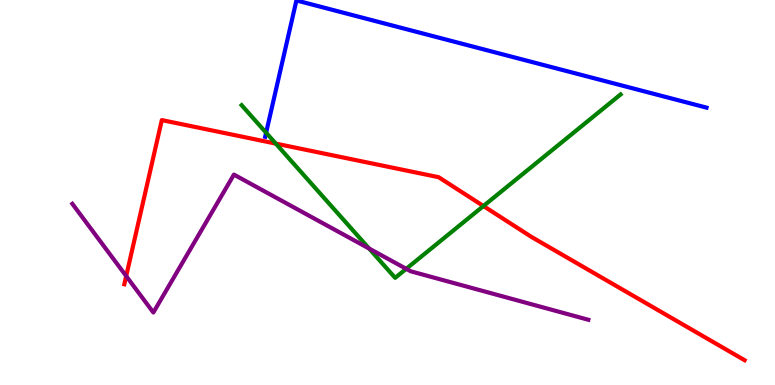[{'lines': ['blue', 'red'], 'intersections': []}, {'lines': ['green', 'red'], 'intersections': [{'x': 3.56, 'y': 6.27}, {'x': 6.24, 'y': 4.65}]}, {'lines': ['purple', 'red'], 'intersections': [{'x': 1.63, 'y': 2.83}]}, {'lines': ['blue', 'green'], 'intersections': [{'x': 3.43, 'y': 6.55}]}, {'lines': ['blue', 'purple'], 'intersections': []}, {'lines': ['green', 'purple'], 'intersections': [{'x': 4.76, 'y': 3.55}, {'x': 5.24, 'y': 3.02}]}]